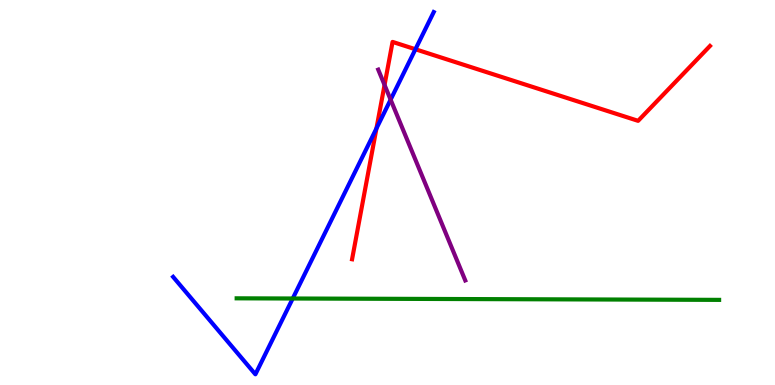[{'lines': ['blue', 'red'], 'intersections': [{'x': 4.86, 'y': 6.66}, {'x': 5.36, 'y': 8.72}]}, {'lines': ['green', 'red'], 'intersections': []}, {'lines': ['purple', 'red'], 'intersections': [{'x': 4.96, 'y': 7.79}]}, {'lines': ['blue', 'green'], 'intersections': [{'x': 3.78, 'y': 2.25}]}, {'lines': ['blue', 'purple'], 'intersections': [{'x': 5.04, 'y': 7.41}]}, {'lines': ['green', 'purple'], 'intersections': []}]